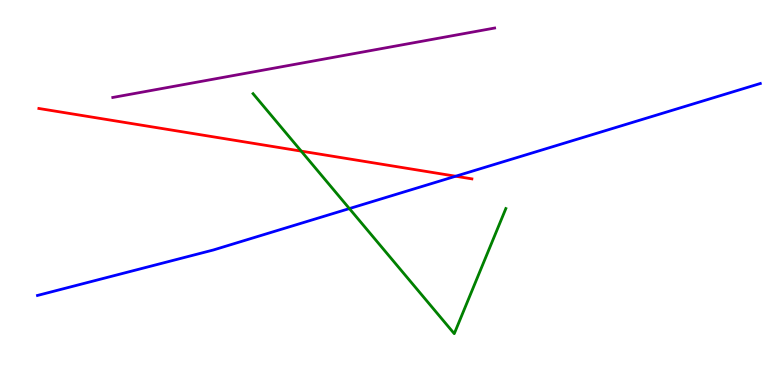[{'lines': ['blue', 'red'], 'intersections': [{'x': 5.88, 'y': 5.42}]}, {'lines': ['green', 'red'], 'intersections': [{'x': 3.89, 'y': 6.07}]}, {'lines': ['purple', 'red'], 'intersections': []}, {'lines': ['blue', 'green'], 'intersections': [{'x': 4.51, 'y': 4.58}]}, {'lines': ['blue', 'purple'], 'intersections': []}, {'lines': ['green', 'purple'], 'intersections': []}]